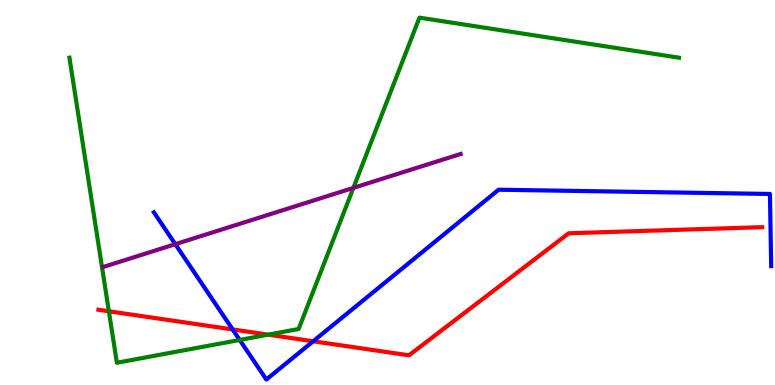[{'lines': ['blue', 'red'], 'intersections': [{'x': 3.0, 'y': 1.44}, {'x': 4.04, 'y': 1.14}]}, {'lines': ['green', 'red'], 'intersections': [{'x': 1.4, 'y': 1.91}, {'x': 3.46, 'y': 1.31}]}, {'lines': ['purple', 'red'], 'intersections': []}, {'lines': ['blue', 'green'], 'intersections': [{'x': 3.09, 'y': 1.17}]}, {'lines': ['blue', 'purple'], 'intersections': [{'x': 2.26, 'y': 3.66}]}, {'lines': ['green', 'purple'], 'intersections': [{'x': 4.56, 'y': 5.12}]}]